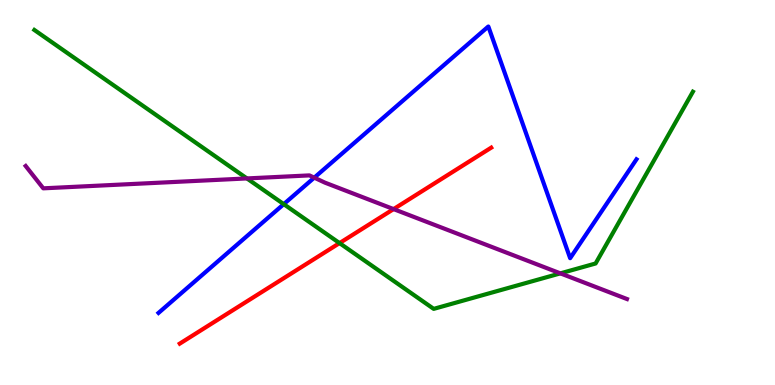[{'lines': ['blue', 'red'], 'intersections': []}, {'lines': ['green', 'red'], 'intersections': [{'x': 4.38, 'y': 3.69}]}, {'lines': ['purple', 'red'], 'intersections': [{'x': 5.08, 'y': 4.57}]}, {'lines': ['blue', 'green'], 'intersections': [{'x': 3.66, 'y': 4.7}]}, {'lines': ['blue', 'purple'], 'intersections': [{'x': 4.06, 'y': 5.39}]}, {'lines': ['green', 'purple'], 'intersections': [{'x': 3.19, 'y': 5.37}, {'x': 7.23, 'y': 2.9}]}]